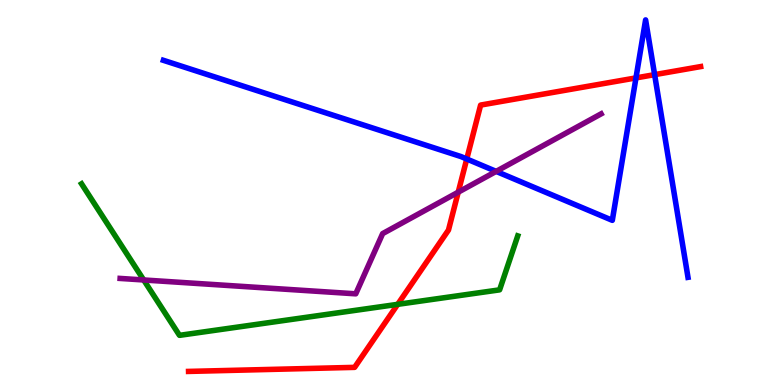[{'lines': ['blue', 'red'], 'intersections': [{'x': 6.02, 'y': 5.87}, {'x': 8.21, 'y': 7.98}, {'x': 8.45, 'y': 8.06}]}, {'lines': ['green', 'red'], 'intersections': [{'x': 5.13, 'y': 2.1}]}, {'lines': ['purple', 'red'], 'intersections': [{'x': 5.91, 'y': 5.01}]}, {'lines': ['blue', 'green'], 'intersections': []}, {'lines': ['blue', 'purple'], 'intersections': [{'x': 6.4, 'y': 5.55}]}, {'lines': ['green', 'purple'], 'intersections': [{'x': 1.85, 'y': 2.73}]}]